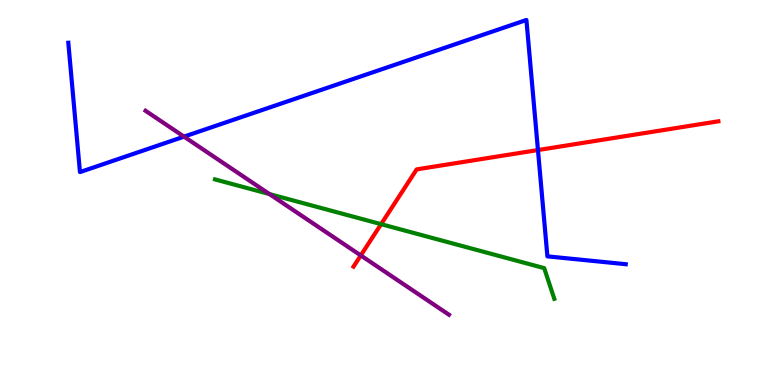[{'lines': ['blue', 'red'], 'intersections': [{'x': 6.94, 'y': 6.1}]}, {'lines': ['green', 'red'], 'intersections': [{'x': 4.92, 'y': 4.18}]}, {'lines': ['purple', 'red'], 'intersections': [{'x': 4.66, 'y': 3.37}]}, {'lines': ['blue', 'green'], 'intersections': []}, {'lines': ['blue', 'purple'], 'intersections': [{'x': 2.37, 'y': 6.45}]}, {'lines': ['green', 'purple'], 'intersections': [{'x': 3.48, 'y': 4.96}]}]